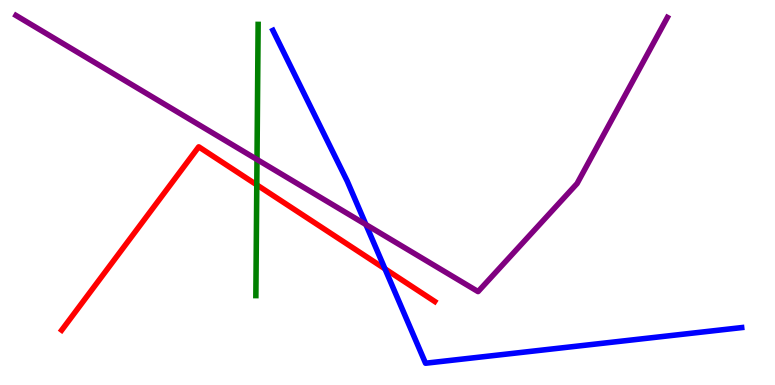[{'lines': ['blue', 'red'], 'intersections': [{'x': 4.97, 'y': 3.02}]}, {'lines': ['green', 'red'], 'intersections': [{'x': 3.31, 'y': 5.2}]}, {'lines': ['purple', 'red'], 'intersections': []}, {'lines': ['blue', 'green'], 'intersections': []}, {'lines': ['blue', 'purple'], 'intersections': [{'x': 4.72, 'y': 4.17}]}, {'lines': ['green', 'purple'], 'intersections': [{'x': 3.32, 'y': 5.86}]}]